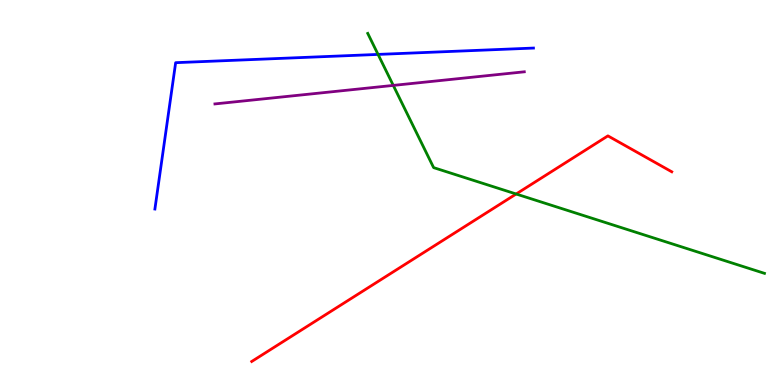[{'lines': ['blue', 'red'], 'intersections': []}, {'lines': ['green', 'red'], 'intersections': [{'x': 6.66, 'y': 4.96}]}, {'lines': ['purple', 'red'], 'intersections': []}, {'lines': ['blue', 'green'], 'intersections': [{'x': 4.88, 'y': 8.59}]}, {'lines': ['blue', 'purple'], 'intersections': []}, {'lines': ['green', 'purple'], 'intersections': [{'x': 5.07, 'y': 7.78}]}]